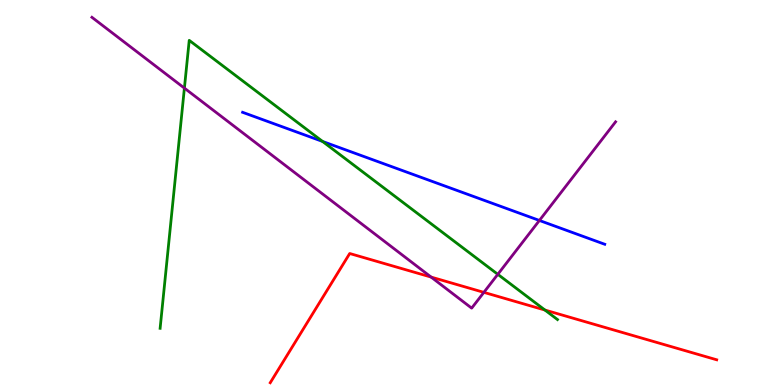[{'lines': ['blue', 'red'], 'intersections': []}, {'lines': ['green', 'red'], 'intersections': [{'x': 7.03, 'y': 1.95}]}, {'lines': ['purple', 'red'], 'intersections': [{'x': 5.56, 'y': 2.8}, {'x': 6.24, 'y': 2.41}]}, {'lines': ['blue', 'green'], 'intersections': [{'x': 4.16, 'y': 6.33}]}, {'lines': ['blue', 'purple'], 'intersections': [{'x': 6.96, 'y': 4.27}]}, {'lines': ['green', 'purple'], 'intersections': [{'x': 2.38, 'y': 7.71}, {'x': 6.42, 'y': 2.87}]}]